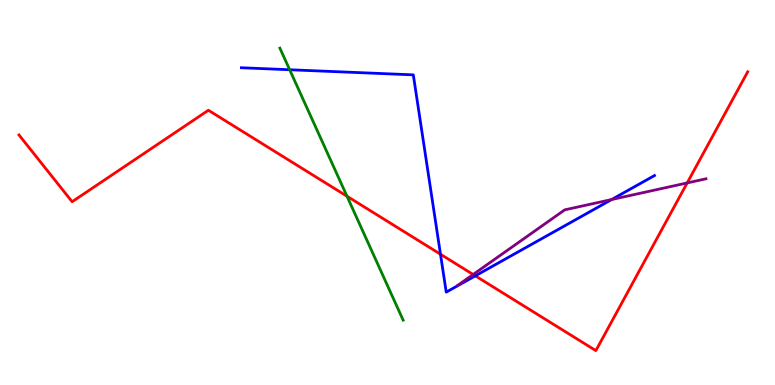[{'lines': ['blue', 'red'], 'intersections': [{'x': 5.68, 'y': 3.4}, {'x': 6.13, 'y': 2.84}]}, {'lines': ['green', 'red'], 'intersections': [{'x': 4.48, 'y': 4.9}]}, {'lines': ['purple', 'red'], 'intersections': [{'x': 6.1, 'y': 2.87}, {'x': 8.87, 'y': 5.25}]}, {'lines': ['blue', 'green'], 'intersections': [{'x': 3.74, 'y': 8.19}]}, {'lines': ['blue', 'purple'], 'intersections': [{'x': 7.89, 'y': 4.82}]}, {'lines': ['green', 'purple'], 'intersections': []}]